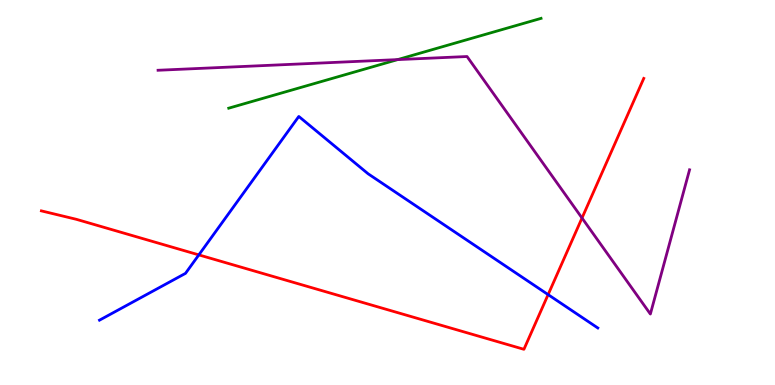[{'lines': ['blue', 'red'], 'intersections': [{'x': 2.57, 'y': 3.38}, {'x': 7.07, 'y': 2.35}]}, {'lines': ['green', 'red'], 'intersections': []}, {'lines': ['purple', 'red'], 'intersections': [{'x': 7.51, 'y': 4.34}]}, {'lines': ['blue', 'green'], 'intersections': []}, {'lines': ['blue', 'purple'], 'intersections': []}, {'lines': ['green', 'purple'], 'intersections': [{'x': 5.13, 'y': 8.45}]}]